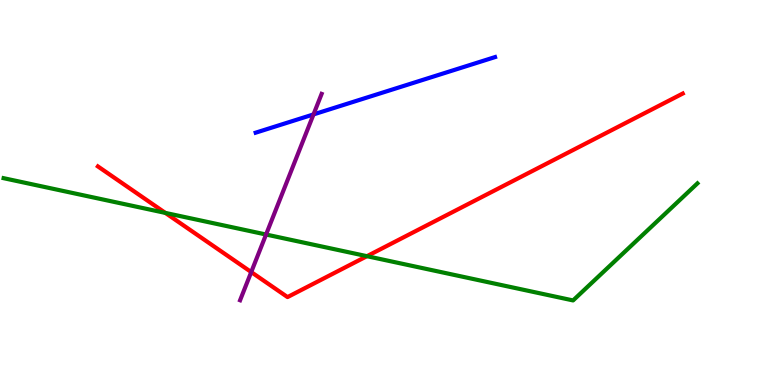[{'lines': ['blue', 'red'], 'intersections': []}, {'lines': ['green', 'red'], 'intersections': [{'x': 2.13, 'y': 4.47}, {'x': 4.73, 'y': 3.35}]}, {'lines': ['purple', 'red'], 'intersections': [{'x': 3.24, 'y': 2.93}]}, {'lines': ['blue', 'green'], 'intersections': []}, {'lines': ['blue', 'purple'], 'intersections': [{'x': 4.05, 'y': 7.03}]}, {'lines': ['green', 'purple'], 'intersections': [{'x': 3.43, 'y': 3.91}]}]